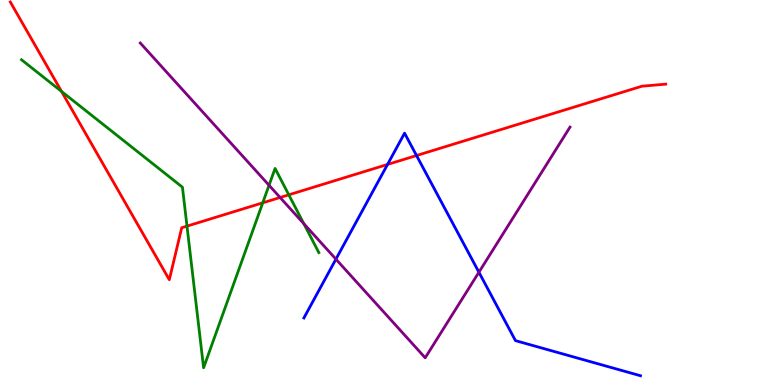[{'lines': ['blue', 'red'], 'intersections': [{'x': 5.0, 'y': 5.73}, {'x': 5.37, 'y': 5.96}]}, {'lines': ['green', 'red'], 'intersections': [{'x': 0.794, 'y': 7.62}, {'x': 2.41, 'y': 4.13}, {'x': 3.39, 'y': 4.73}, {'x': 3.73, 'y': 4.94}]}, {'lines': ['purple', 'red'], 'intersections': [{'x': 3.61, 'y': 4.87}]}, {'lines': ['blue', 'green'], 'intersections': []}, {'lines': ['blue', 'purple'], 'intersections': [{'x': 4.33, 'y': 3.27}, {'x': 6.18, 'y': 2.93}]}, {'lines': ['green', 'purple'], 'intersections': [{'x': 3.47, 'y': 5.19}, {'x': 3.92, 'y': 4.19}]}]